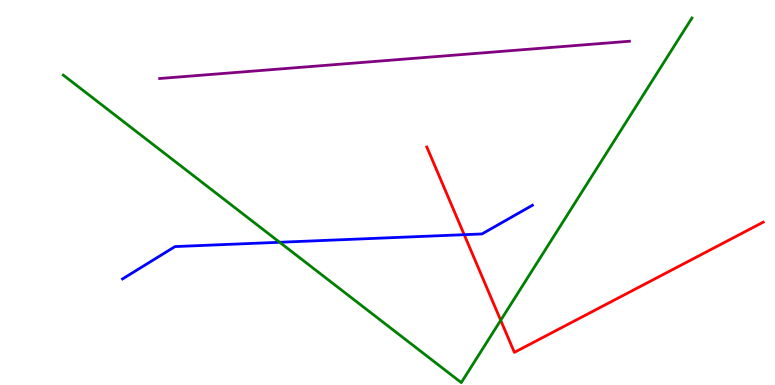[{'lines': ['blue', 'red'], 'intersections': [{'x': 5.99, 'y': 3.9}]}, {'lines': ['green', 'red'], 'intersections': [{'x': 6.46, 'y': 1.68}]}, {'lines': ['purple', 'red'], 'intersections': []}, {'lines': ['blue', 'green'], 'intersections': [{'x': 3.61, 'y': 3.71}]}, {'lines': ['blue', 'purple'], 'intersections': []}, {'lines': ['green', 'purple'], 'intersections': []}]